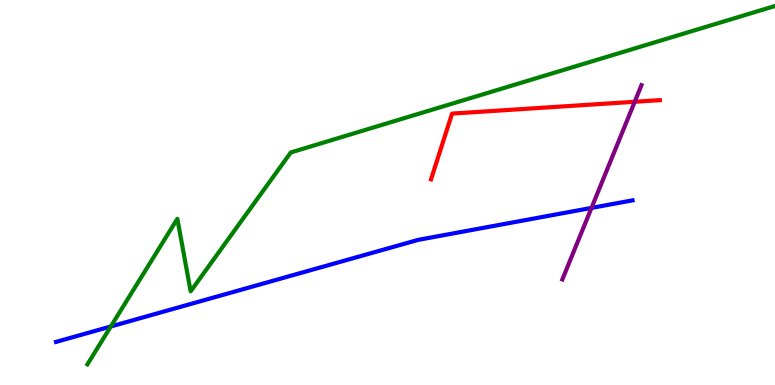[{'lines': ['blue', 'red'], 'intersections': []}, {'lines': ['green', 'red'], 'intersections': []}, {'lines': ['purple', 'red'], 'intersections': [{'x': 8.19, 'y': 7.36}]}, {'lines': ['blue', 'green'], 'intersections': [{'x': 1.43, 'y': 1.52}]}, {'lines': ['blue', 'purple'], 'intersections': [{'x': 7.63, 'y': 4.6}]}, {'lines': ['green', 'purple'], 'intersections': []}]